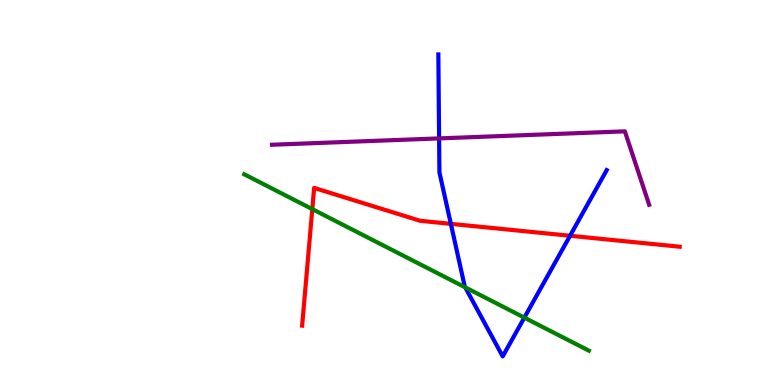[{'lines': ['blue', 'red'], 'intersections': [{'x': 5.82, 'y': 4.19}, {'x': 7.36, 'y': 3.88}]}, {'lines': ['green', 'red'], 'intersections': [{'x': 4.03, 'y': 4.57}]}, {'lines': ['purple', 'red'], 'intersections': []}, {'lines': ['blue', 'green'], 'intersections': [{'x': 6.0, 'y': 2.54}, {'x': 6.77, 'y': 1.75}]}, {'lines': ['blue', 'purple'], 'intersections': [{'x': 5.67, 'y': 6.41}]}, {'lines': ['green', 'purple'], 'intersections': []}]